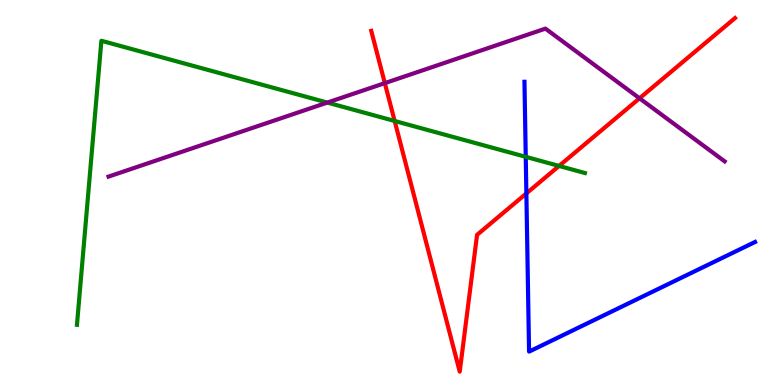[{'lines': ['blue', 'red'], 'intersections': [{'x': 6.79, 'y': 4.98}]}, {'lines': ['green', 'red'], 'intersections': [{'x': 5.09, 'y': 6.86}, {'x': 7.21, 'y': 5.69}]}, {'lines': ['purple', 'red'], 'intersections': [{'x': 4.97, 'y': 7.84}, {'x': 8.25, 'y': 7.45}]}, {'lines': ['blue', 'green'], 'intersections': [{'x': 6.78, 'y': 5.93}]}, {'lines': ['blue', 'purple'], 'intersections': []}, {'lines': ['green', 'purple'], 'intersections': [{'x': 4.22, 'y': 7.34}]}]